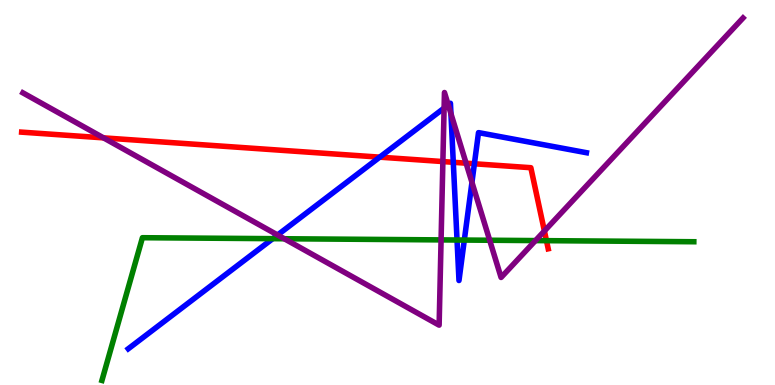[{'lines': ['blue', 'red'], 'intersections': [{'x': 4.9, 'y': 5.92}, {'x': 5.85, 'y': 5.78}, {'x': 6.12, 'y': 5.75}]}, {'lines': ['green', 'red'], 'intersections': [{'x': 7.05, 'y': 3.75}]}, {'lines': ['purple', 'red'], 'intersections': [{'x': 1.34, 'y': 6.42}, {'x': 5.71, 'y': 5.8}, {'x': 6.01, 'y': 5.76}, {'x': 7.02, 'y': 4.0}]}, {'lines': ['blue', 'green'], 'intersections': [{'x': 3.52, 'y': 3.8}, {'x': 5.9, 'y': 3.77}, {'x': 5.99, 'y': 3.76}]}, {'lines': ['blue', 'purple'], 'intersections': [{'x': 3.58, 'y': 3.9}, {'x': 5.73, 'y': 7.19}, {'x': 5.78, 'y': 7.27}, {'x': 5.82, 'y': 7.05}, {'x': 6.09, 'y': 5.26}]}, {'lines': ['green', 'purple'], 'intersections': [{'x': 3.67, 'y': 3.8}, {'x': 5.69, 'y': 3.77}, {'x': 6.32, 'y': 3.76}, {'x': 6.91, 'y': 3.75}]}]